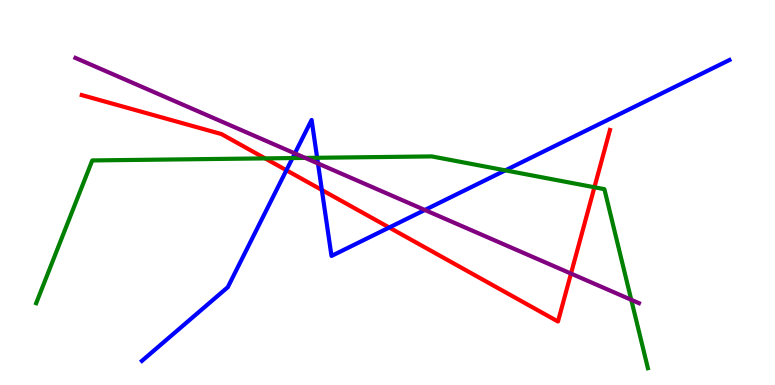[{'lines': ['blue', 'red'], 'intersections': [{'x': 3.7, 'y': 5.58}, {'x': 4.15, 'y': 5.07}, {'x': 5.02, 'y': 4.09}]}, {'lines': ['green', 'red'], 'intersections': [{'x': 3.42, 'y': 5.89}, {'x': 7.67, 'y': 5.14}]}, {'lines': ['purple', 'red'], 'intersections': [{'x': 7.37, 'y': 2.89}]}, {'lines': ['blue', 'green'], 'intersections': [{'x': 3.77, 'y': 5.89}, {'x': 4.09, 'y': 5.9}, {'x': 6.52, 'y': 5.58}]}, {'lines': ['blue', 'purple'], 'intersections': [{'x': 3.8, 'y': 6.02}, {'x': 4.1, 'y': 5.75}, {'x': 5.48, 'y': 4.55}]}, {'lines': ['green', 'purple'], 'intersections': [{'x': 3.94, 'y': 5.9}, {'x': 8.15, 'y': 2.21}]}]